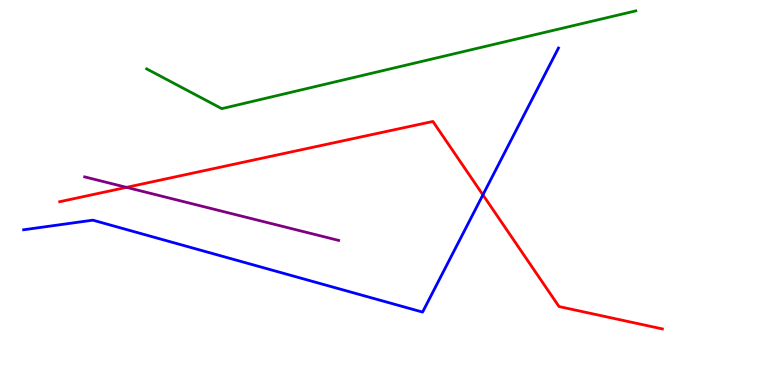[{'lines': ['blue', 'red'], 'intersections': [{'x': 6.23, 'y': 4.94}]}, {'lines': ['green', 'red'], 'intersections': []}, {'lines': ['purple', 'red'], 'intersections': [{'x': 1.63, 'y': 5.13}]}, {'lines': ['blue', 'green'], 'intersections': []}, {'lines': ['blue', 'purple'], 'intersections': []}, {'lines': ['green', 'purple'], 'intersections': []}]